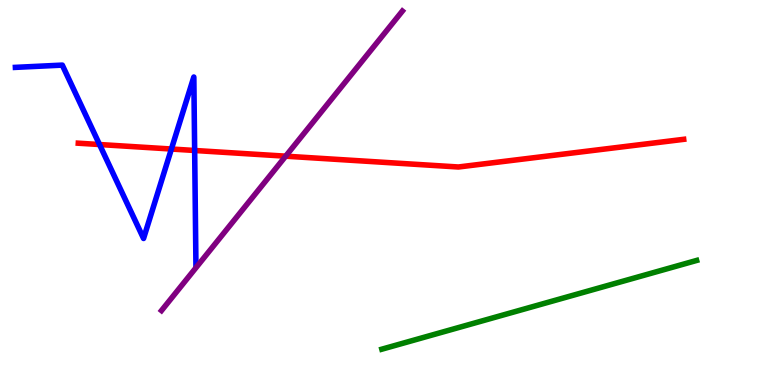[{'lines': ['blue', 'red'], 'intersections': [{'x': 1.28, 'y': 6.25}, {'x': 2.21, 'y': 6.13}, {'x': 2.51, 'y': 6.09}]}, {'lines': ['green', 'red'], 'intersections': []}, {'lines': ['purple', 'red'], 'intersections': [{'x': 3.69, 'y': 5.94}]}, {'lines': ['blue', 'green'], 'intersections': []}, {'lines': ['blue', 'purple'], 'intersections': []}, {'lines': ['green', 'purple'], 'intersections': []}]